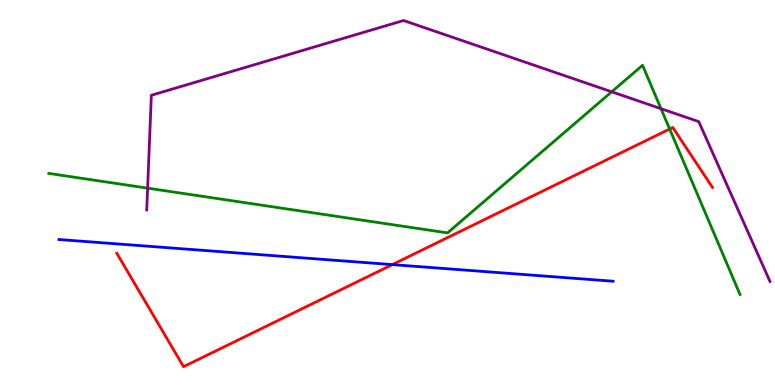[{'lines': ['blue', 'red'], 'intersections': [{'x': 5.06, 'y': 3.13}]}, {'lines': ['green', 'red'], 'intersections': [{'x': 8.64, 'y': 6.65}]}, {'lines': ['purple', 'red'], 'intersections': []}, {'lines': ['blue', 'green'], 'intersections': []}, {'lines': ['blue', 'purple'], 'intersections': []}, {'lines': ['green', 'purple'], 'intersections': [{'x': 1.9, 'y': 5.11}, {'x': 7.89, 'y': 7.62}, {'x': 8.53, 'y': 7.18}]}]